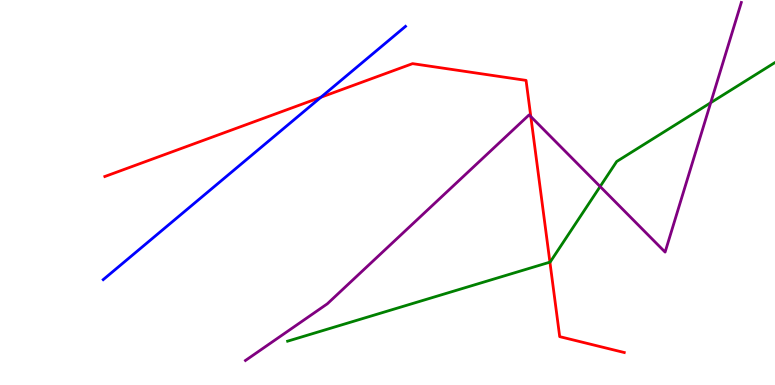[{'lines': ['blue', 'red'], 'intersections': [{'x': 4.14, 'y': 7.47}]}, {'lines': ['green', 'red'], 'intersections': [{'x': 7.1, 'y': 3.19}]}, {'lines': ['purple', 'red'], 'intersections': [{'x': 6.85, 'y': 6.97}]}, {'lines': ['blue', 'green'], 'intersections': []}, {'lines': ['blue', 'purple'], 'intersections': []}, {'lines': ['green', 'purple'], 'intersections': [{'x': 7.74, 'y': 5.16}, {'x': 9.17, 'y': 7.33}]}]